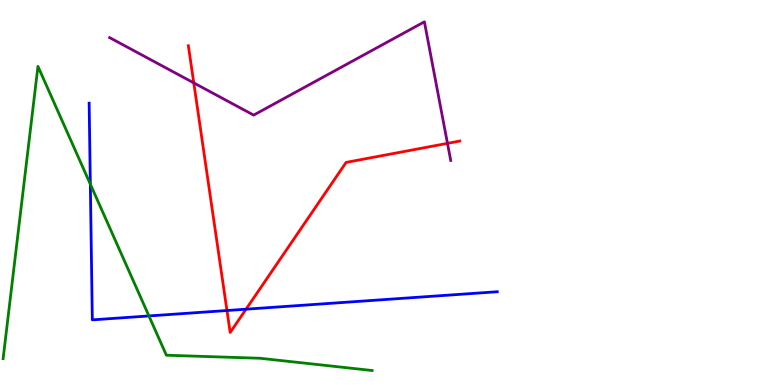[{'lines': ['blue', 'red'], 'intersections': [{'x': 2.93, 'y': 1.93}, {'x': 3.17, 'y': 1.97}]}, {'lines': ['green', 'red'], 'intersections': []}, {'lines': ['purple', 'red'], 'intersections': [{'x': 2.5, 'y': 7.85}, {'x': 5.77, 'y': 6.28}]}, {'lines': ['blue', 'green'], 'intersections': [{'x': 1.17, 'y': 5.22}, {'x': 1.92, 'y': 1.79}]}, {'lines': ['blue', 'purple'], 'intersections': []}, {'lines': ['green', 'purple'], 'intersections': []}]